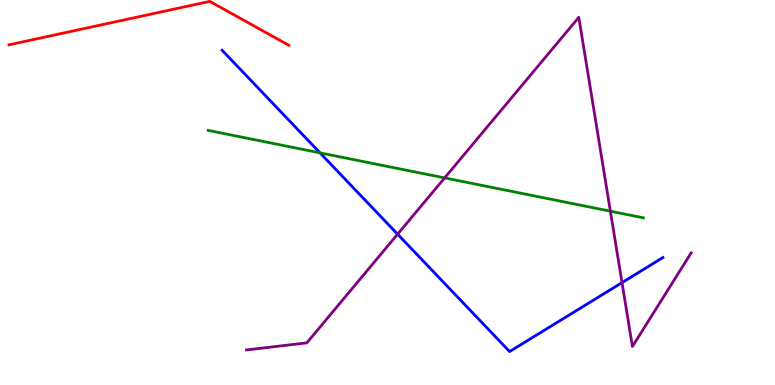[{'lines': ['blue', 'red'], 'intersections': []}, {'lines': ['green', 'red'], 'intersections': []}, {'lines': ['purple', 'red'], 'intersections': []}, {'lines': ['blue', 'green'], 'intersections': [{'x': 4.13, 'y': 6.03}]}, {'lines': ['blue', 'purple'], 'intersections': [{'x': 5.13, 'y': 3.92}, {'x': 8.03, 'y': 2.66}]}, {'lines': ['green', 'purple'], 'intersections': [{'x': 5.74, 'y': 5.38}, {'x': 7.88, 'y': 4.51}]}]